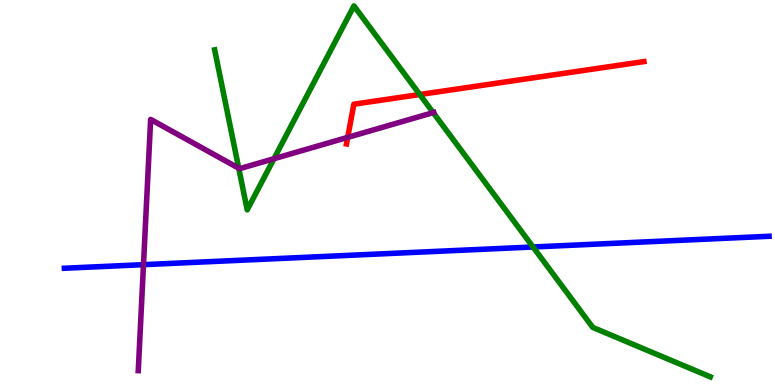[{'lines': ['blue', 'red'], 'intersections': []}, {'lines': ['green', 'red'], 'intersections': [{'x': 5.42, 'y': 7.54}]}, {'lines': ['purple', 'red'], 'intersections': [{'x': 4.49, 'y': 6.43}]}, {'lines': ['blue', 'green'], 'intersections': [{'x': 6.88, 'y': 3.58}]}, {'lines': ['blue', 'purple'], 'intersections': [{'x': 1.85, 'y': 3.13}]}, {'lines': ['green', 'purple'], 'intersections': [{'x': 3.08, 'y': 5.63}, {'x': 3.54, 'y': 5.88}, {'x': 5.59, 'y': 7.08}]}]